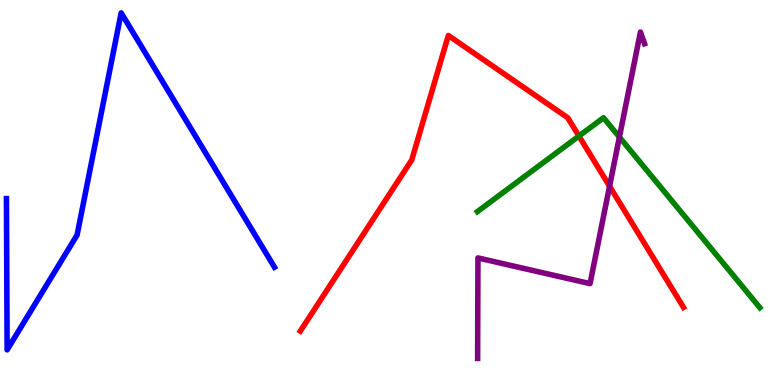[{'lines': ['blue', 'red'], 'intersections': []}, {'lines': ['green', 'red'], 'intersections': [{'x': 7.47, 'y': 6.47}]}, {'lines': ['purple', 'red'], 'intersections': [{'x': 7.87, 'y': 5.16}]}, {'lines': ['blue', 'green'], 'intersections': []}, {'lines': ['blue', 'purple'], 'intersections': []}, {'lines': ['green', 'purple'], 'intersections': [{'x': 7.99, 'y': 6.44}]}]